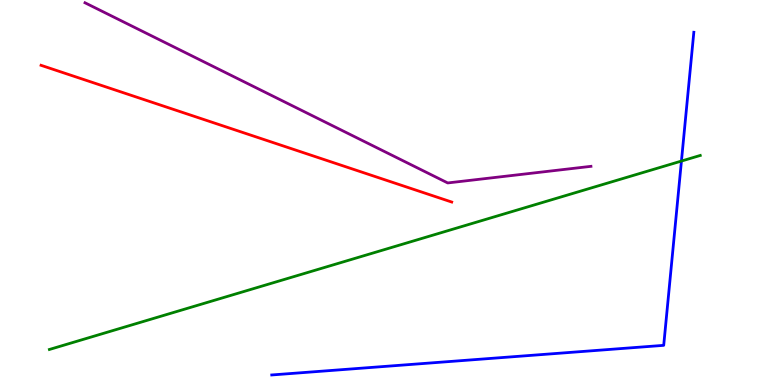[{'lines': ['blue', 'red'], 'intersections': []}, {'lines': ['green', 'red'], 'intersections': []}, {'lines': ['purple', 'red'], 'intersections': []}, {'lines': ['blue', 'green'], 'intersections': [{'x': 8.79, 'y': 5.82}]}, {'lines': ['blue', 'purple'], 'intersections': []}, {'lines': ['green', 'purple'], 'intersections': []}]